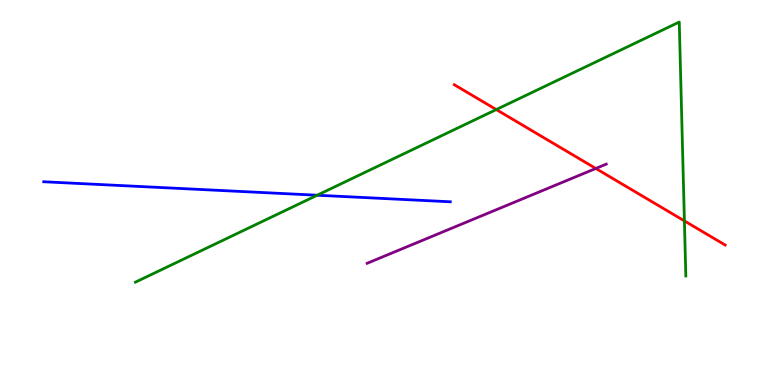[{'lines': ['blue', 'red'], 'intersections': []}, {'lines': ['green', 'red'], 'intersections': [{'x': 6.4, 'y': 7.15}, {'x': 8.83, 'y': 4.26}]}, {'lines': ['purple', 'red'], 'intersections': [{'x': 7.69, 'y': 5.62}]}, {'lines': ['blue', 'green'], 'intersections': [{'x': 4.09, 'y': 4.93}]}, {'lines': ['blue', 'purple'], 'intersections': []}, {'lines': ['green', 'purple'], 'intersections': []}]